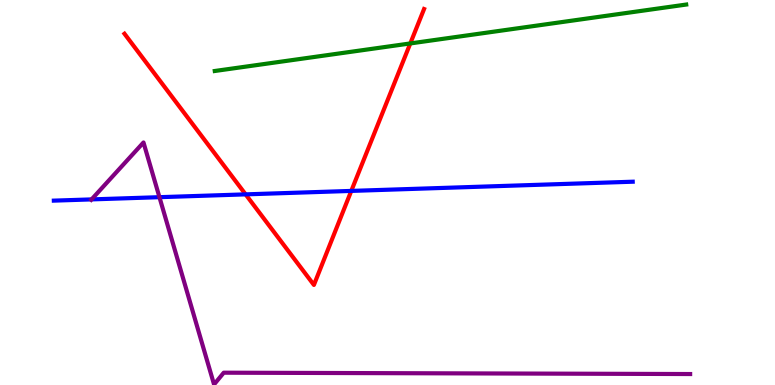[{'lines': ['blue', 'red'], 'intersections': [{'x': 3.17, 'y': 4.95}, {'x': 4.53, 'y': 5.04}]}, {'lines': ['green', 'red'], 'intersections': [{'x': 5.29, 'y': 8.87}]}, {'lines': ['purple', 'red'], 'intersections': []}, {'lines': ['blue', 'green'], 'intersections': []}, {'lines': ['blue', 'purple'], 'intersections': [{'x': 1.18, 'y': 4.82}, {'x': 2.06, 'y': 4.88}]}, {'lines': ['green', 'purple'], 'intersections': []}]